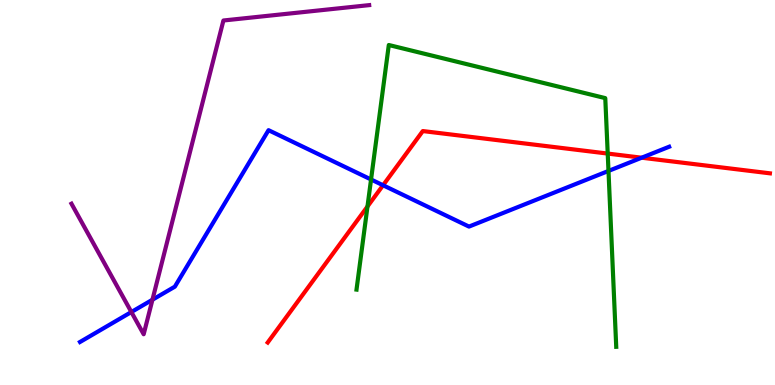[{'lines': ['blue', 'red'], 'intersections': [{'x': 4.94, 'y': 5.19}, {'x': 8.28, 'y': 5.9}]}, {'lines': ['green', 'red'], 'intersections': [{'x': 4.74, 'y': 4.64}, {'x': 7.84, 'y': 6.01}]}, {'lines': ['purple', 'red'], 'intersections': []}, {'lines': ['blue', 'green'], 'intersections': [{'x': 4.79, 'y': 5.34}, {'x': 7.85, 'y': 5.56}]}, {'lines': ['blue', 'purple'], 'intersections': [{'x': 1.7, 'y': 1.9}, {'x': 1.97, 'y': 2.21}]}, {'lines': ['green', 'purple'], 'intersections': []}]